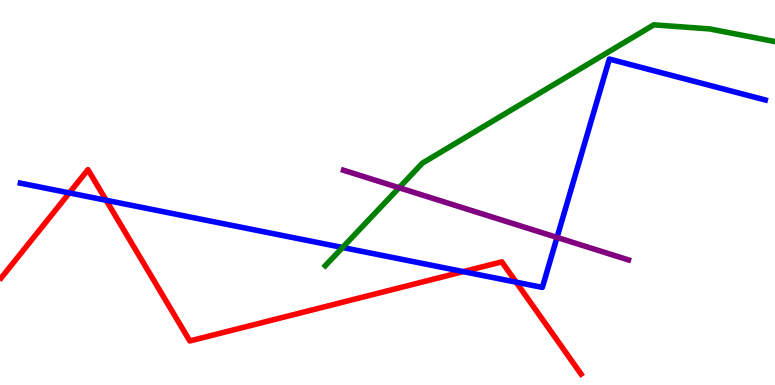[{'lines': ['blue', 'red'], 'intersections': [{'x': 0.895, 'y': 4.99}, {'x': 1.37, 'y': 4.8}, {'x': 5.98, 'y': 2.95}, {'x': 6.66, 'y': 2.67}]}, {'lines': ['green', 'red'], 'intersections': []}, {'lines': ['purple', 'red'], 'intersections': []}, {'lines': ['blue', 'green'], 'intersections': [{'x': 4.42, 'y': 3.57}]}, {'lines': ['blue', 'purple'], 'intersections': [{'x': 7.19, 'y': 3.83}]}, {'lines': ['green', 'purple'], 'intersections': [{'x': 5.15, 'y': 5.12}]}]